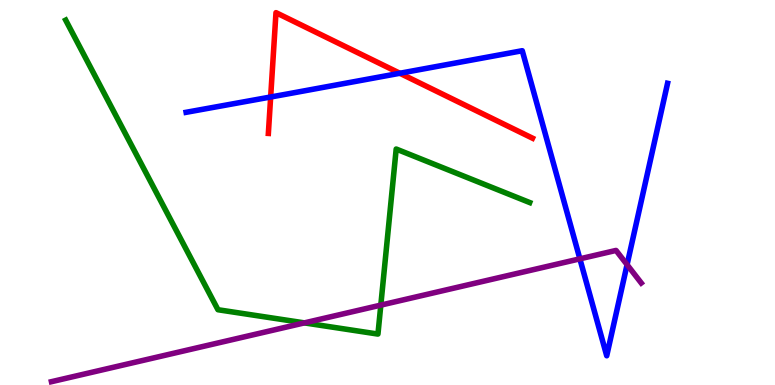[{'lines': ['blue', 'red'], 'intersections': [{'x': 3.49, 'y': 7.48}, {'x': 5.16, 'y': 8.1}]}, {'lines': ['green', 'red'], 'intersections': []}, {'lines': ['purple', 'red'], 'intersections': []}, {'lines': ['blue', 'green'], 'intersections': []}, {'lines': ['blue', 'purple'], 'intersections': [{'x': 7.48, 'y': 3.28}, {'x': 8.09, 'y': 3.13}]}, {'lines': ['green', 'purple'], 'intersections': [{'x': 3.93, 'y': 1.61}, {'x': 4.91, 'y': 2.07}]}]